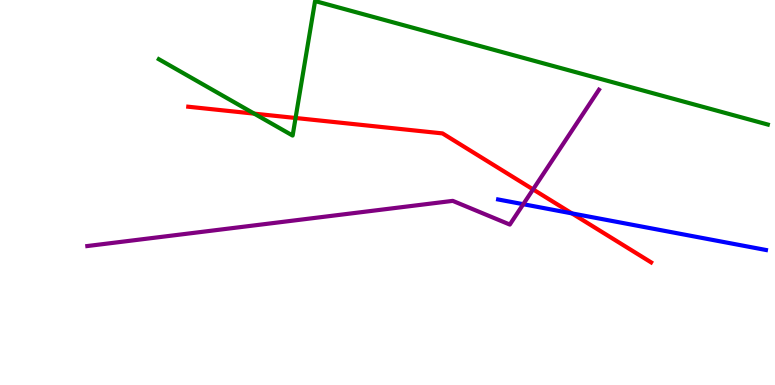[{'lines': ['blue', 'red'], 'intersections': [{'x': 7.38, 'y': 4.46}]}, {'lines': ['green', 'red'], 'intersections': [{'x': 3.28, 'y': 7.05}, {'x': 3.81, 'y': 6.94}]}, {'lines': ['purple', 'red'], 'intersections': [{'x': 6.88, 'y': 5.08}]}, {'lines': ['blue', 'green'], 'intersections': []}, {'lines': ['blue', 'purple'], 'intersections': [{'x': 6.75, 'y': 4.7}]}, {'lines': ['green', 'purple'], 'intersections': []}]